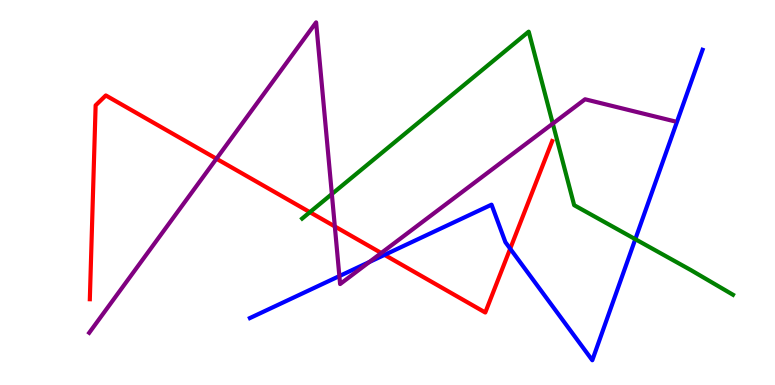[{'lines': ['blue', 'red'], 'intersections': [{'x': 4.96, 'y': 3.38}, {'x': 6.58, 'y': 3.54}]}, {'lines': ['green', 'red'], 'intersections': [{'x': 4.0, 'y': 4.49}]}, {'lines': ['purple', 'red'], 'intersections': [{'x': 2.79, 'y': 5.88}, {'x': 4.32, 'y': 4.12}, {'x': 4.92, 'y': 3.43}]}, {'lines': ['blue', 'green'], 'intersections': [{'x': 8.2, 'y': 3.79}]}, {'lines': ['blue', 'purple'], 'intersections': [{'x': 4.38, 'y': 2.83}, {'x': 4.77, 'y': 3.19}]}, {'lines': ['green', 'purple'], 'intersections': [{'x': 4.28, 'y': 4.96}, {'x': 7.13, 'y': 6.79}]}]